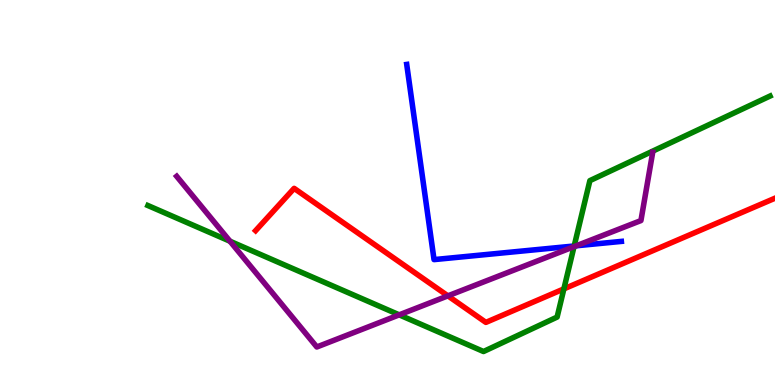[{'lines': ['blue', 'red'], 'intersections': []}, {'lines': ['green', 'red'], 'intersections': [{'x': 7.28, 'y': 2.5}]}, {'lines': ['purple', 'red'], 'intersections': [{'x': 5.78, 'y': 2.32}]}, {'lines': ['blue', 'green'], 'intersections': [{'x': 7.41, 'y': 3.61}]}, {'lines': ['blue', 'purple'], 'intersections': [{'x': 7.44, 'y': 3.62}]}, {'lines': ['green', 'purple'], 'intersections': [{'x': 2.97, 'y': 3.73}, {'x': 5.15, 'y': 1.82}, {'x': 7.41, 'y': 3.59}]}]